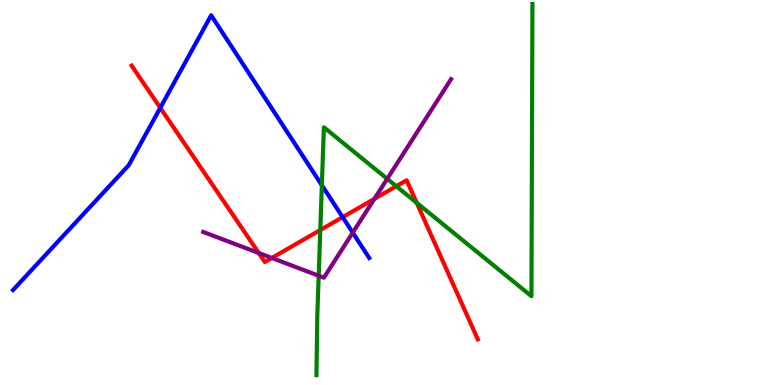[{'lines': ['blue', 'red'], 'intersections': [{'x': 2.07, 'y': 7.2}, {'x': 4.42, 'y': 4.36}]}, {'lines': ['green', 'red'], 'intersections': [{'x': 4.13, 'y': 4.02}, {'x': 5.11, 'y': 5.16}, {'x': 5.38, 'y': 4.73}]}, {'lines': ['purple', 'red'], 'intersections': [{'x': 3.34, 'y': 3.43}, {'x': 3.51, 'y': 3.3}, {'x': 4.83, 'y': 4.83}]}, {'lines': ['blue', 'green'], 'intersections': [{'x': 4.15, 'y': 5.19}]}, {'lines': ['blue', 'purple'], 'intersections': [{'x': 4.55, 'y': 3.96}]}, {'lines': ['green', 'purple'], 'intersections': [{'x': 4.11, 'y': 2.84}, {'x': 5.0, 'y': 5.35}]}]